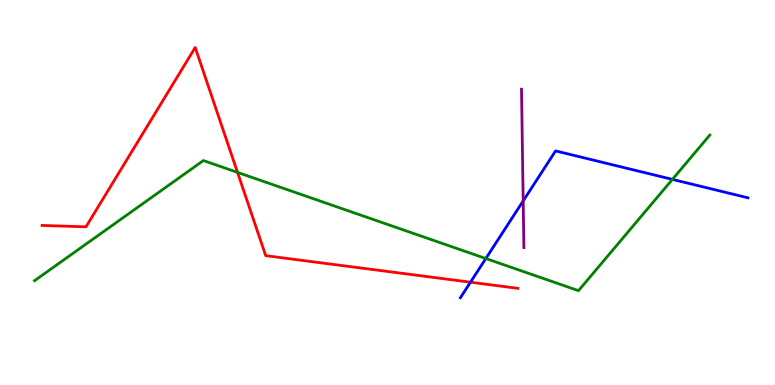[{'lines': ['blue', 'red'], 'intersections': [{'x': 6.07, 'y': 2.67}]}, {'lines': ['green', 'red'], 'intersections': [{'x': 3.06, 'y': 5.52}]}, {'lines': ['purple', 'red'], 'intersections': []}, {'lines': ['blue', 'green'], 'intersections': [{'x': 6.27, 'y': 3.29}, {'x': 8.68, 'y': 5.34}]}, {'lines': ['blue', 'purple'], 'intersections': [{'x': 6.75, 'y': 4.78}]}, {'lines': ['green', 'purple'], 'intersections': []}]